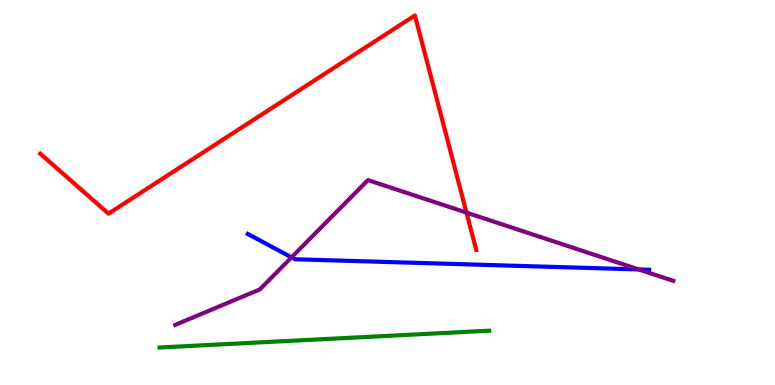[{'lines': ['blue', 'red'], 'intersections': []}, {'lines': ['green', 'red'], 'intersections': []}, {'lines': ['purple', 'red'], 'intersections': [{'x': 6.02, 'y': 4.48}]}, {'lines': ['blue', 'green'], 'intersections': []}, {'lines': ['blue', 'purple'], 'intersections': [{'x': 3.76, 'y': 3.32}, {'x': 8.24, 'y': 3.0}]}, {'lines': ['green', 'purple'], 'intersections': []}]